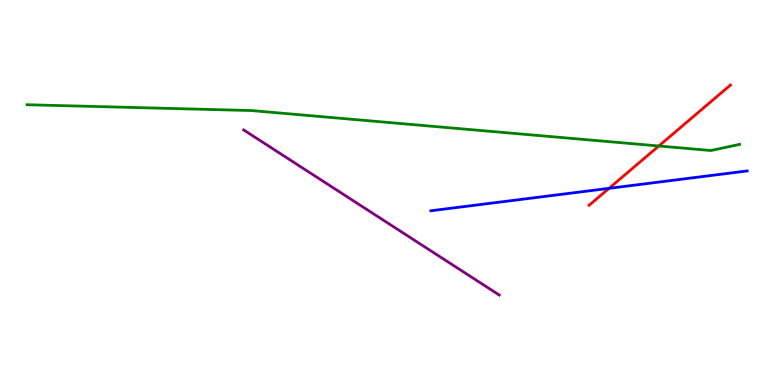[{'lines': ['blue', 'red'], 'intersections': [{'x': 7.86, 'y': 5.11}]}, {'lines': ['green', 'red'], 'intersections': [{'x': 8.5, 'y': 6.21}]}, {'lines': ['purple', 'red'], 'intersections': []}, {'lines': ['blue', 'green'], 'intersections': []}, {'lines': ['blue', 'purple'], 'intersections': []}, {'lines': ['green', 'purple'], 'intersections': []}]